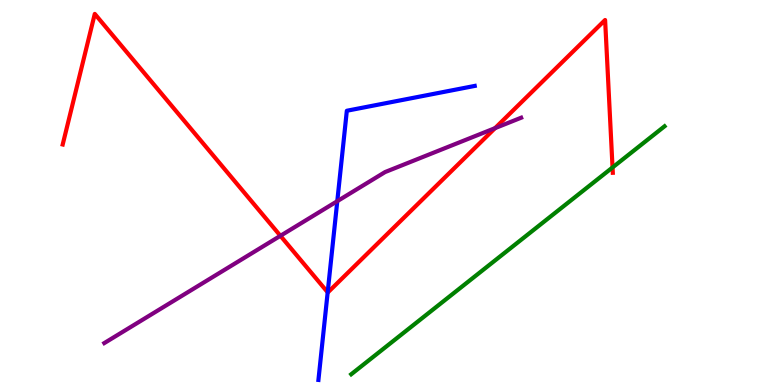[{'lines': ['blue', 'red'], 'intersections': [{'x': 4.23, 'y': 2.41}]}, {'lines': ['green', 'red'], 'intersections': [{'x': 7.9, 'y': 5.65}]}, {'lines': ['purple', 'red'], 'intersections': [{'x': 3.62, 'y': 3.88}, {'x': 6.39, 'y': 6.67}]}, {'lines': ['blue', 'green'], 'intersections': []}, {'lines': ['blue', 'purple'], 'intersections': [{'x': 4.35, 'y': 4.77}]}, {'lines': ['green', 'purple'], 'intersections': []}]